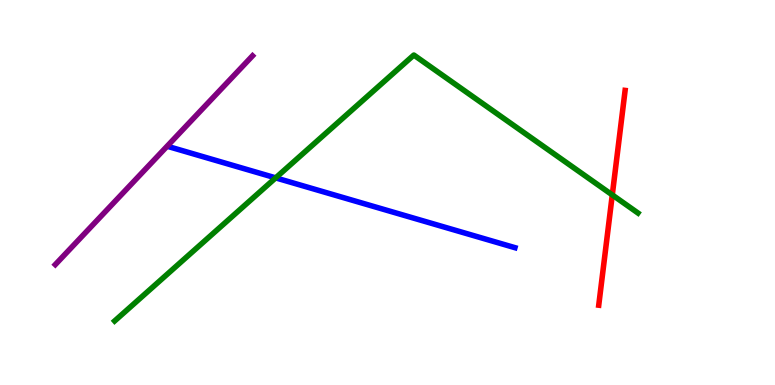[{'lines': ['blue', 'red'], 'intersections': []}, {'lines': ['green', 'red'], 'intersections': [{'x': 7.9, 'y': 4.94}]}, {'lines': ['purple', 'red'], 'intersections': []}, {'lines': ['blue', 'green'], 'intersections': [{'x': 3.56, 'y': 5.38}]}, {'lines': ['blue', 'purple'], 'intersections': []}, {'lines': ['green', 'purple'], 'intersections': []}]